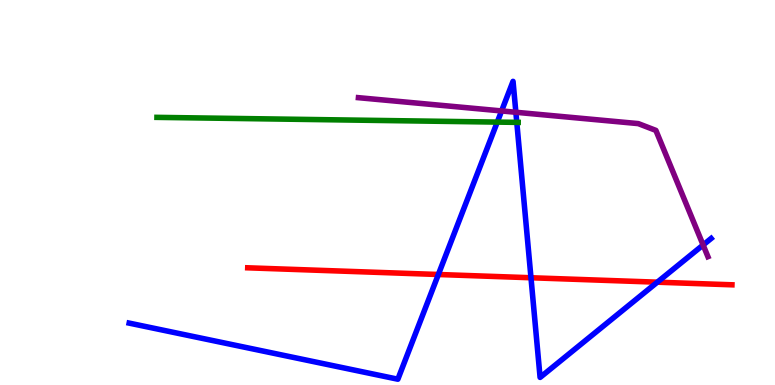[{'lines': ['blue', 'red'], 'intersections': [{'x': 5.66, 'y': 2.87}, {'x': 6.85, 'y': 2.79}, {'x': 8.48, 'y': 2.67}]}, {'lines': ['green', 'red'], 'intersections': []}, {'lines': ['purple', 'red'], 'intersections': []}, {'lines': ['blue', 'green'], 'intersections': [{'x': 6.42, 'y': 6.83}, {'x': 6.67, 'y': 6.82}]}, {'lines': ['blue', 'purple'], 'intersections': [{'x': 6.47, 'y': 7.12}, {'x': 6.66, 'y': 7.08}, {'x': 9.07, 'y': 3.64}]}, {'lines': ['green', 'purple'], 'intersections': []}]